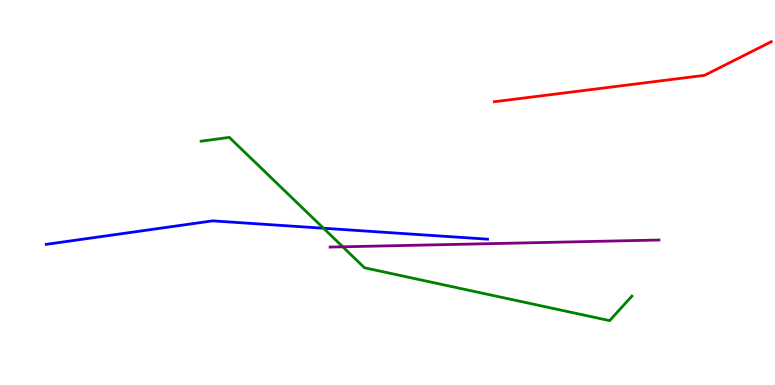[{'lines': ['blue', 'red'], 'intersections': []}, {'lines': ['green', 'red'], 'intersections': []}, {'lines': ['purple', 'red'], 'intersections': []}, {'lines': ['blue', 'green'], 'intersections': [{'x': 4.17, 'y': 4.07}]}, {'lines': ['blue', 'purple'], 'intersections': []}, {'lines': ['green', 'purple'], 'intersections': [{'x': 4.42, 'y': 3.59}]}]